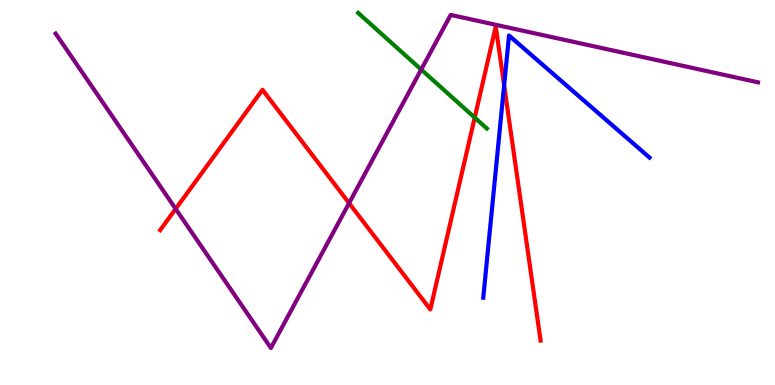[{'lines': ['blue', 'red'], 'intersections': [{'x': 6.5, 'y': 7.78}]}, {'lines': ['green', 'red'], 'intersections': [{'x': 6.13, 'y': 6.95}]}, {'lines': ['purple', 'red'], 'intersections': [{'x': 2.27, 'y': 4.57}, {'x': 4.5, 'y': 4.72}]}, {'lines': ['blue', 'green'], 'intersections': []}, {'lines': ['blue', 'purple'], 'intersections': []}, {'lines': ['green', 'purple'], 'intersections': [{'x': 5.43, 'y': 8.19}]}]